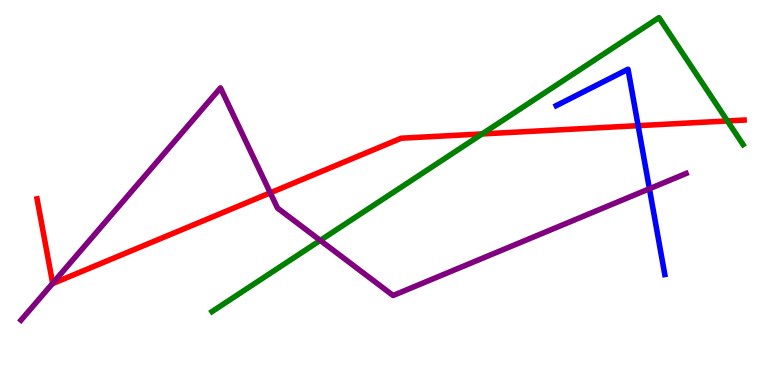[{'lines': ['blue', 'red'], 'intersections': [{'x': 8.23, 'y': 6.74}]}, {'lines': ['green', 'red'], 'intersections': [{'x': 6.22, 'y': 6.52}, {'x': 9.39, 'y': 6.86}]}, {'lines': ['purple', 'red'], 'intersections': [{'x': 0.68, 'y': 2.64}, {'x': 3.49, 'y': 4.99}]}, {'lines': ['blue', 'green'], 'intersections': []}, {'lines': ['blue', 'purple'], 'intersections': [{'x': 8.38, 'y': 5.1}]}, {'lines': ['green', 'purple'], 'intersections': [{'x': 4.13, 'y': 3.76}]}]